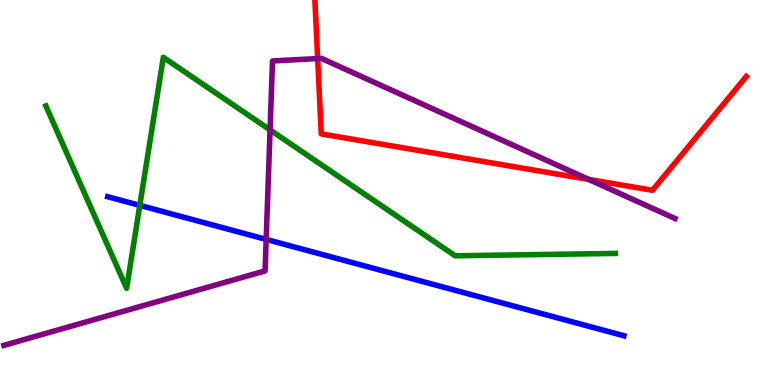[{'lines': ['blue', 'red'], 'intersections': []}, {'lines': ['green', 'red'], 'intersections': []}, {'lines': ['purple', 'red'], 'intersections': [{'x': 4.1, 'y': 8.48}, {'x': 7.6, 'y': 5.34}]}, {'lines': ['blue', 'green'], 'intersections': [{'x': 1.8, 'y': 4.67}]}, {'lines': ['blue', 'purple'], 'intersections': [{'x': 3.43, 'y': 3.78}]}, {'lines': ['green', 'purple'], 'intersections': [{'x': 3.48, 'y': 6.63}]}]